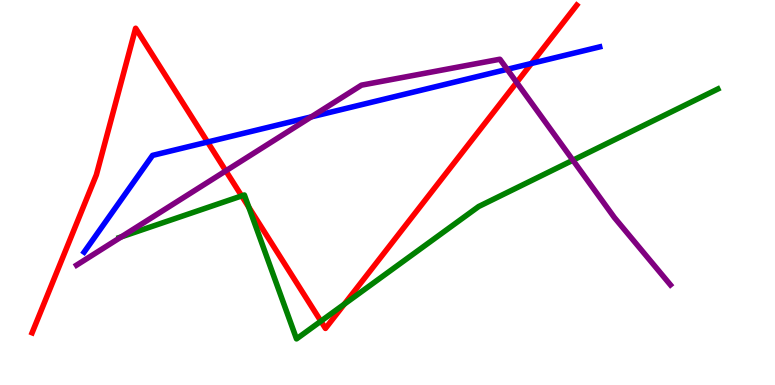[{'lines': ['blue', 'red'], 'intersections': [{'x': 2.68, 'y': 6.31}, {'x': 6.86, 'y': 8.35}]}, {'lines': ['green', 'red'], 'intersections': [{'x': 3.12, 'y': 4.91}, {'x': 3.21, 'y': 4.62}, {'x': 4.14, 'y': 1.66}, {'x': 4.44, 'y': 2.1}]}, {'lines': ['purple', 'red'], 'intersections': [{'x': 2.91, 'y': 5.56}, {'x': 6.67, 'y': 7.86}]}, {'lines': ['blue', 'green'], 'intersections': []}, {'lines': ['blue', 'purple'], 'intersections': [{'x': 4.02, 'y': 6.96}, {'x': 6.54, 'y': 8.2}]}, {'lines': ['green', 'purple'], 'intersections': [{'x': 1.57, 'y': 3.85}, {'x': 7.39, 'y': 5.84}]}]